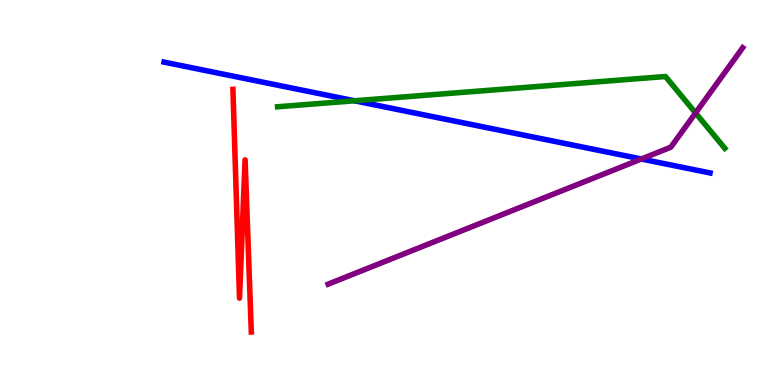[{'lines': ['blue', 'red'], 'intersections': []}, {'lines': ['green', 'red'], 'intersections': []}, {'lines': ['purple', 'red'], 'intersections': []}, {'lines': ['blue', 'green'], 'intersections': [{'x': 4.57, 'y': 7.38}]}, {'lines': ['blue', 'purple'], 'intersections': [{'x': 8.28, 'y': 5.87}]}, {'lines': ['green', 'purple'], 'intersections': [{'x': 8.98, 'y': 7.07}]}]